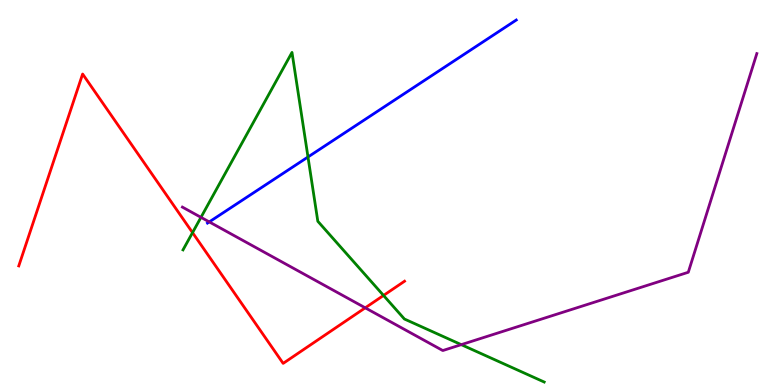[{'lines': ['blue', 'red'], 'intersections': []}, {'lines': ['green', 'red'], 'intersections': [{'x': 2.48, 'y': 3.96}, {'x': 4.95, 'y': 2.33}]}, {'lines': ['purple', 'red'], 'intersections': [{'x': 4.71, 'y': 2.0}]}, {'lines': ['blue', 'green'], 'intersections': [{'x': 3.97, 'y': 5.92}]}, {'lines': ['blue', 'purple'], 'intersections': [{'x': 2.7, 'y': 4.24}]}, {'lines': ['green', 'purple'], 'intersections': [{'x': 2.59, 'y': 4.35}, {'x': 5.95, 'y': 1.05}]}]